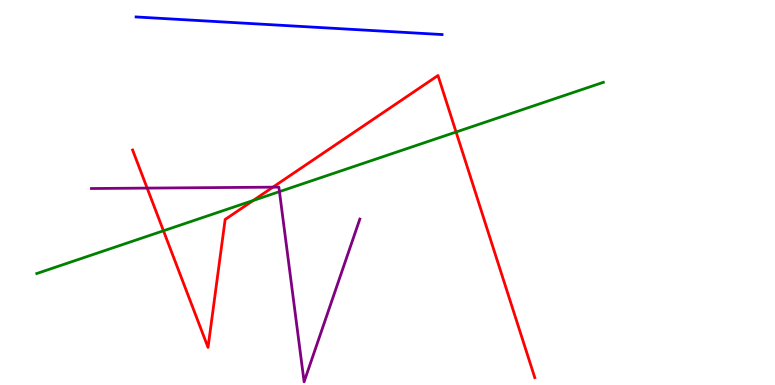[{'lines': ['blue', 'red'], 'intersections': []}, {'lines': ['green', 'red'], 'intersections': [{'x': 2.11, 'y': 4.01}, {'x': 3.27, 'y': 4.79}, {'x': 5.89, 'y': 6.57}]}, {'lines': ['purple', 'red'], 'intersections': [{'x': 1.9, 'y': 5.11}, {'x': 3.52, 'y': 5.14}]}, {'lines': ['blue', 'green'], 'intersections': []}, {'lines': ['blue', 'purple'], 'intersections': []}, {'lines': ['green', 'purple'], 'intersections': [{'x': 3.61, 'y': 5.02}]}]